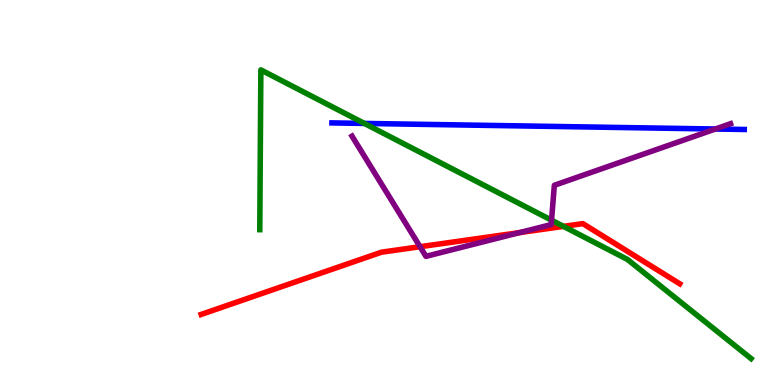[{'lines': ['blue', 'red'], 'intersections': []}, {'lines': ['green', 'red'], 'intersections': [{'x': 7.27, 'y': 4.12}]}, {'lines': ['purple', 'red'], 'intersections': [{'x': 5.42, 'y': 3.59}, {'x': 6.71, 'y': 3.96}]}, {'lines': ['blue', 'green'], 'intersections': [{'x': 4.7, 'y': 6.79}]}, {'lines': ['blue', 'purple'], 'intersections': [{'x': 9.23, 'y': 6.65}]}, {'lines': ['green', 'purple'], 'intersections': [{'x': 7.12, 'y': 4.28}]}]